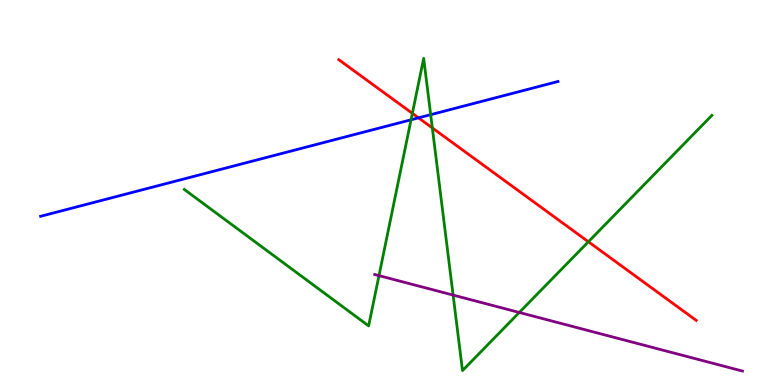[{'lines': ['blue', 'red'], 'intersections': [{'x': 5.4, 'y': 6.94}]}, {'lines': ['green', 'red'], 'intersections': [{'x': 5.32, 'y': 7.06}, {'x': 5.58, 'y': 6.68}, {'x': 7.59, 'y': 3.72}]}, {'lines': ['purple', 'red'], 'intersections': []}, {'lines': ['blue', 'green'], 'intersections': [{'x': 5.3, 'y': 6.89}, {'x': 5.56, 'y': 7.02}]}, {'lines': ['blue', 'purple'], 'intersections': []}, {'lines': ['green', 'purple'], 'intersections': [{'x': 4.89, 'y': 2.84}, {'x': 5.85, 'y': 2.34}, {'x': 6.7, 'y': 1.88}]}]